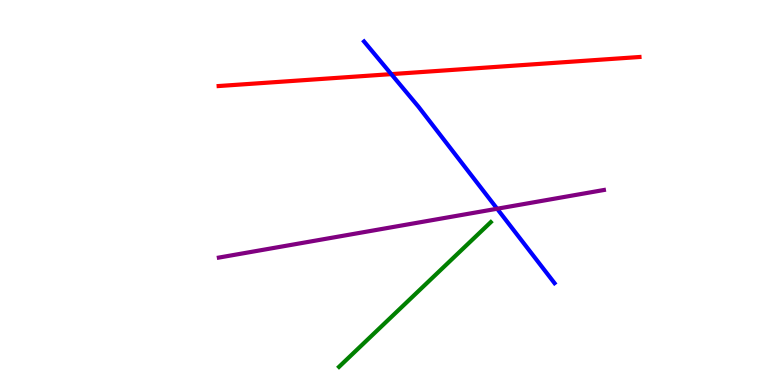[{'lines': ['blue', 'red'], 'intersections': [{'x': 5.05, 'y': 8.07}]}, {'lines': ['green', 'red'], 'intersections': []}, {'lines': ['purple', 'red'], 'intersections': []}, {'lines': ['blue', 'green'], 'intersections': []}, {'lines': ['blue', 'purple'], 'intersections': [{'x': 6.41, 'y': 4.58}]}, {'lines': ['green', 'purple'], 'intersections': []}]